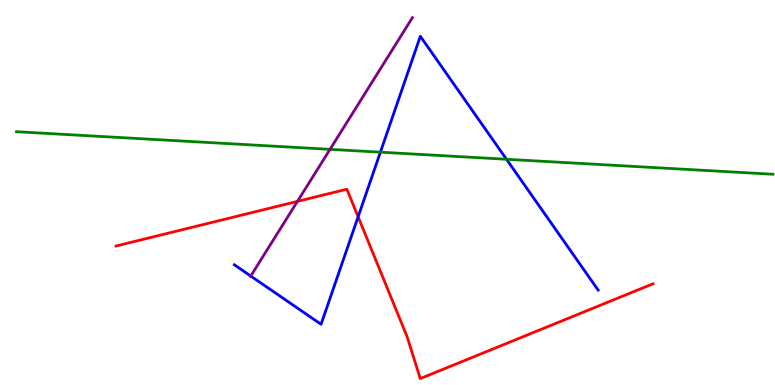[{'lines': ['blue', 'red'], 'intersections': [{'x': 4.62, 'y': 4.37}]}, {'lines': ['green', 'red'], 'intersections': []}, {'lines': ['purple', 'red'], 'intersections': [{'x': 3.84, 'y': 4.77}]}, {'lines': ['blue', 'green'], 'intersections': [{'x': 4.91, 'y': 6.05}, {'x': 6.54, 'y': 5.86}]}, {'lines': ['blue', 'purple'], 'intersections': [{'x': 3.24, 'y': 2.83}]}, {'lines': ['green', 'purple'], 'intersections': [{'x': 4.26, 'y': 6.12}]}]